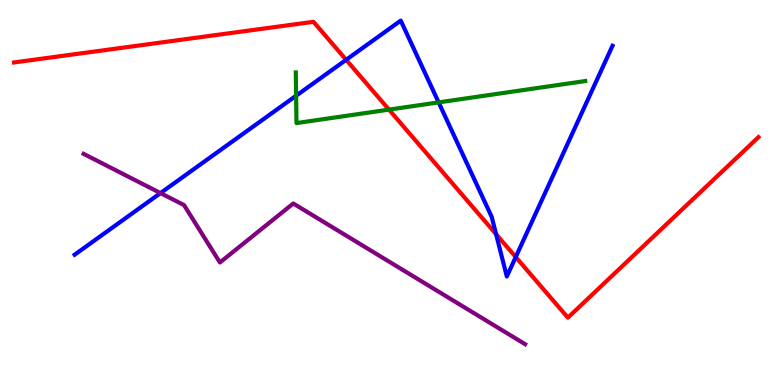[{'lines': ['blue', 'red'], 'intersections': [{'x': 4.47, 'y': 8.45}, {'x': 6.4, 'y': 3.92}, {'x': 6.65, 'y': 3.32}]}, {'lines': ['green', 'red'], 'intersections': [{'x': 5.02, 'y': 7.15}]}, {'lines': ['purple', 'red'], 'intersections': []}, {'lines': ['blue', 'green'], 'intersections': [{'x': 3.82, 'y': 7.51}, {'x': 5.66, 'y': 7.34}]}, {'lines': ['blue', 'purple'], 'intersections': [{'x': 2.07, 'y': 4.98}]}, {'lines': ['green', 'purple'], 'intersections': []}]